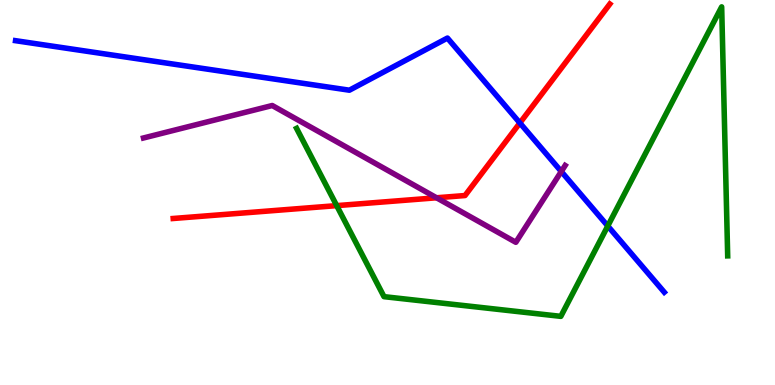[{'lines': ['blue', 'red'], 'intersections': [{'x': 6.71, 'y': 6.81}]}, {'lines': ['green', 'red'], 'intersections': [{'x': 4.34, 'y': 4.66}]}, {'lines': ['purple', 'red'], 'intersections': [{'x': 5.63, 'y': 4.86}]}, {'lines': ['blue', 'green'], 'intersections': [{'x': 7.84, 'y': 4.13}]}, {'lines': ['blue', 'purple'], 'intersections': [{'x': 7.24, 'y': 5.55}]}, {'lines': ['green', 'purple'], 'intersections': []}]